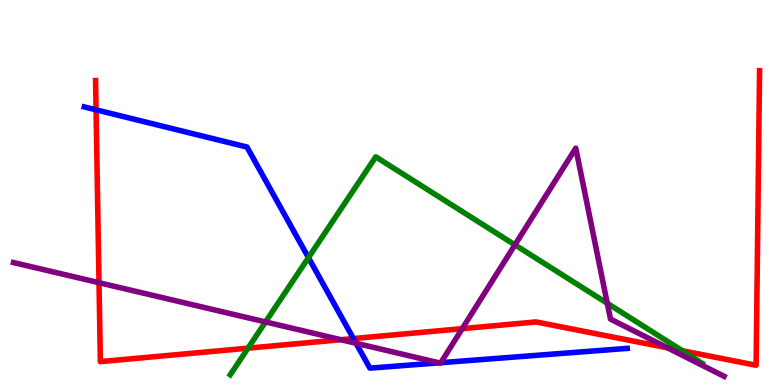[{'lines': ['blue', 'red'], 'intersections': [{'x': 1.24, 'y': 7.15}, {'x': 4.56, 'y': 1.21}]}, {'lines': ['green', 'red'], 'intersections': [{'x': 3.2, 'y': 0.957}, {'x': 8.8, 'y': 0.891}]}, {'lines': ['purple', 'red'], 'intersections': [{'x': 1.28, 'y': 2.66}, {'x': 4.4, 'y': 1.18}, {'x': 5.96, 'y': 1.46}, {'x': 8.61, 'y': 0.966}]}, {'lines': ['blue', 'green'], 'intersections': [{'x': 3.98, 'y': 3.31}]}, {'lines': ['blue', 'purple'], 'intersections': [{'x': 4.59, 'y': 1.08}, {'x': 5.67, 'y': 0.576}, {'x': 5.69, 'y': 0.58}]}, {'lines': ['green', 'purple'], 'intersections': [{'x': 3.43, 'y': 1.64}, {'x': 6.64, 'y': 3.64}, {'x': 7.84, 'y': 2.12}]}]